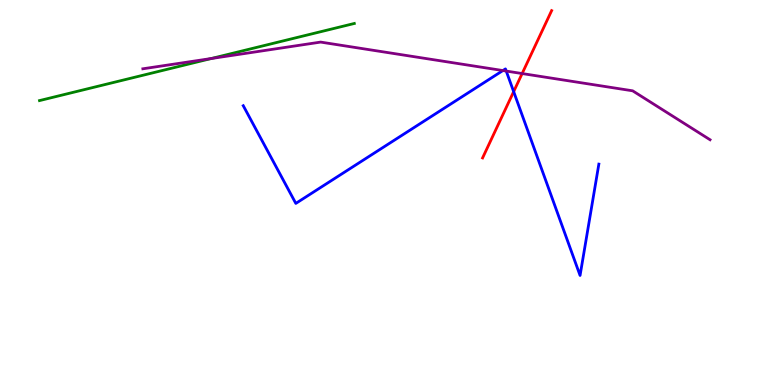[{'lines': ['blue', 'red'], 'intersections': [{'x': 6.63, 'y': 7.62}]}, {'lines': ['green', 'red'], 'intersections': []}, {'lines': ['purple', 'red'], 'intersections': [{'x': 6.74, 'y': 8.09}]}, {'lines': ['blue', 'green'], 'intersections': []}, {'lines': ['blue', 'purple'], 'intersections': [{'x': 6.49, 'y': 8.17}, {'x': 6.53, 'y': 8.15}]}, {'lines': ['green', 'purple'], 'intersections': [{'x': 2.73, 'y': 8.48}]}]